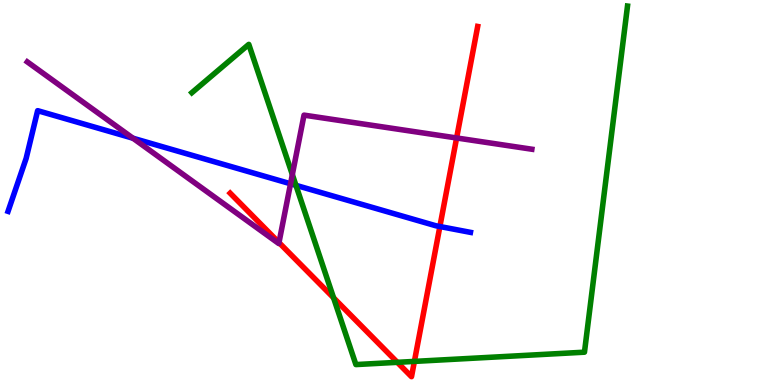[{'lines': ['blue', 'red'], 'intersections': [{'x': 5.68, 'y': 4.12}]}, {'lines': ['green', 'red'], 'intersections': [{'x': 4.3, 'y': 2.26}, {'x': 5.13, 'y': 0.589}, {'x': 5.35, 'y': 0.613}]}, {'lines': ['purple', 'red'], 'intersections': [{'x': 3.6, 'y': 3.7}, {'x': 5.89, 'y': 6.42}]}, {'lines': ['blue', 'green'], 'intersections': [{'x': 3.82, 'y': 5.19}]}, {'lines': ['blue', 'purple'], 'intersections': [{'x': 1.72, 'y': 6.41}, {'x': 3.75, 'y': 5.23}]}, {'lines': ['green', 'purple'], 'intersections': [{'x': 3.77, 'y': 5.47}]}]